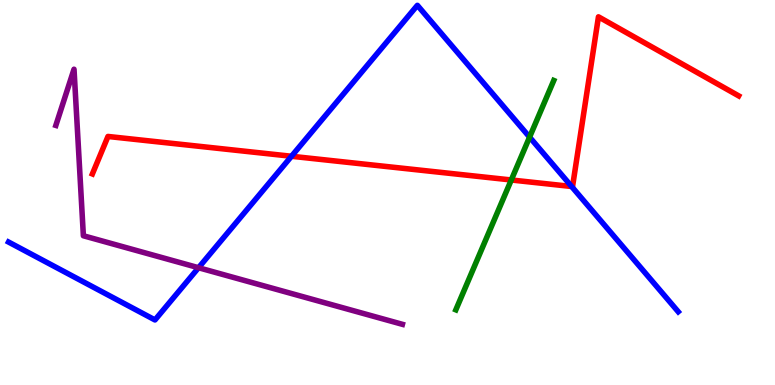[{'lines': ['blue', 'red'], 'intersections': [{'x': 3.76, 'y': 5.94}, {'x': 7.38, 'y': 5.16}]}, {'lines': ['green', 'red'], 'intersections': [{'x': 6.6, 'y': 5.33}]}, {'lines': ['purple', 'red'], 'intersections': []}, {'lines': ['blue', 'green'], 'intersections': [{'x': 6.83, 'y': 6.44}]}, {'lines': ['blue', 'purple'], 'intersections': [{'x': 2.56, 'y': 3.05}]}, {'lines': ['green', 'purple'], 'intersections': []}]